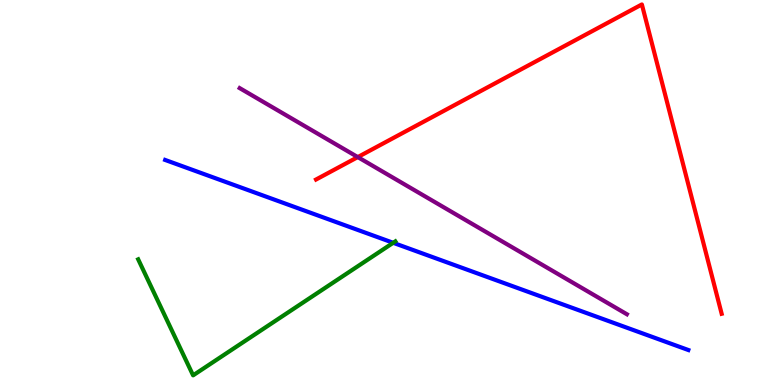[{'lines': ['blue', 'red'], 'intersections': []}, {'lines': ['green', 'red'], 'intersections': []}, {'lines': ['purple', 'red'], 'intersections': [{'x': 4.62, 'y': 5.92}]}, {'lines': ['blue', 'green'], 'intersections': [{'x': 5.07, 'y': 3.69}]}, {'lines': ['blue', 'purple'], 'intersections': []}, {'lines': ['green', 'purple'], 'intersections': []}]